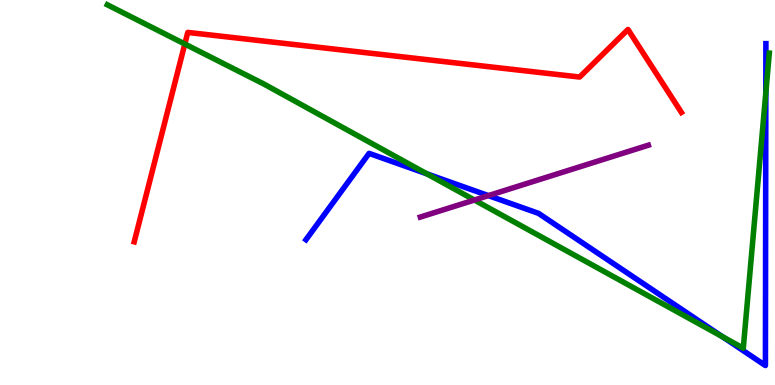[{'lines': ['blue', 'red'], 'intersections': []}, {'lines': ['green', 'red'], 'intersections': [{'x': 2.38, 'y': 8.86}]}, {'lines': ['purple', 'red'], 'intersections': []}, {'lines': ['blue', 'green'], 'intersections': [{'x': 5.51, 'y': 5.48}, {'x': 9.32, 'y': 1.25}, {'x': 9.88, 'y': 7.59}]}, {'lines': ['blue', 'purple'], 'intersections': [{'x': 6.3, 'y': 4.92}]}, {'lines': ['green', 'purple'], 'intersections': [{'x': 6.12, 'y': 4.8}]}]